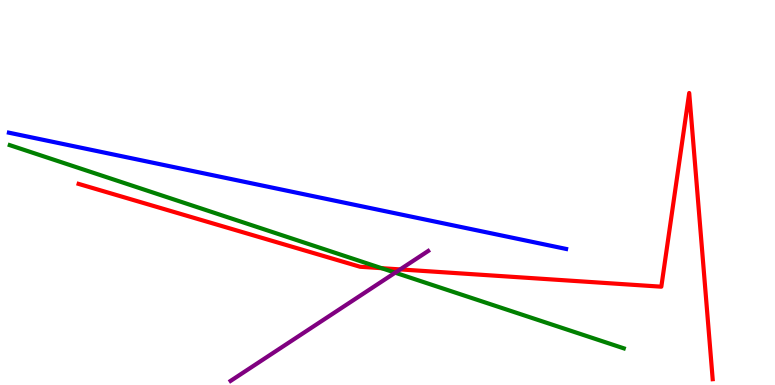[{'lines': ['blue', 'red'], 'intersections': []}, {'lines': ['green', 'red'], 'intersections': [{'x': 4.92, 'y': 3.03}]}, {'lines': ['purple', 'red'], 'intersections': [{'x': 5.16, 'y': 3.0}]}, {'lines': ['blue', 'green'], 'intersections': []}, {'lines': ['blue', 'purple'], 'intersections': []}, {'lines': ['green', 'purple'], 'intersections': [{'x': 5.1, 'y': 2.92}]}]